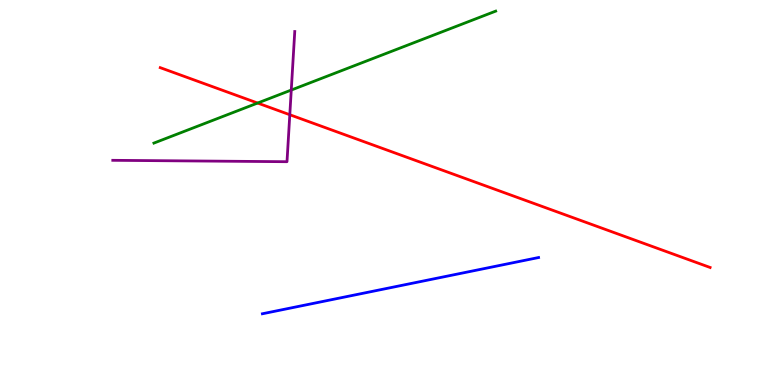[{'lines': ['blue', 'red'], 'intersections': []}, {'lines': ['green', 'red'], 'intersections': [{'x': 3.32, 'y': 7.32}]}, {'lines': ['purple', 'red'], 'intersections': [{'x': 3.74, 'y': 7.02}]}, {'lines': ['blue', 'green'], 'intersections': []}, {'lines': ['blue', 'purple'], 'intersections': []}, {'lines': ['green', 'purple'], 'intersections': [{'x': 3.76, 'y': 7.66}]}]